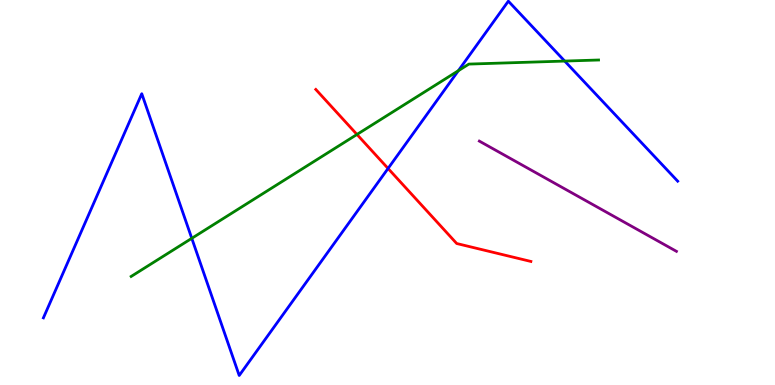[{'lines': ['blue', 'red'], 'intersections': [{'x': 5.01, 'y': 5.62}]}, {'lines': ['green', 'red'], 'intersections': [{'x': 4.61, 'y': 6.51}]}, {'lines': ['purple', 'red'], 'intersections': []}, {'lines': ['blue', 'green'], 'intersections': [{'x': 2.47, 'y': 3.81}, {'x': 5.91, 'y': 8.16}, {'x': 7.29, 'y': 8.41}]}, {'lines': ['blue', 'purple'], 'intersections': []}, {'lines': ['green', 'purple'], 'intersections': []}]